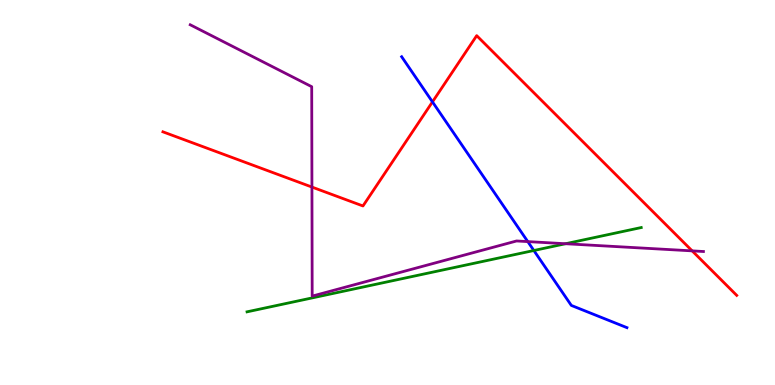[{'lines': ['blue', 'red'], 'intersections': [{'x': 5.58, 'y': 7.35}]}, {'lines': ['green', 'red'], 'intersections': []}, {'lines': ['purple', 'red'], 'intersections': [{'x': 4.03, 'y': 5.14}, {'x': 8.93, 'y': 3.48}]}, {'lines': ['blue', 'green'], 'intersections': [{'x': 6.89, 'y': 3.49}]}, {'lines': ['blue', 'purple'], 'intersections': [{'x': 6.81, 'y': 3.72}]}, {'lines': ['green', 'purple'], 'intersections': [{'x': 7.3, 'y': 3.67}]}]